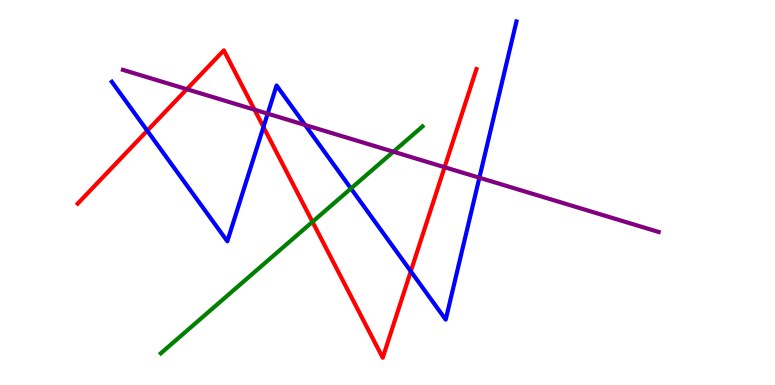[{'lines': ['blue', 'red'], 'intersections': [{'x': 1.9, 'y': 6.61}, {'x': 3.4, 'y': 6.7}, {'x': 5.3, 'y': 2.95}]}, {'lines': ['green', 'red'], 'intersections': [{'x': 4.03, 'y': 4.24}]}, {'lines': ['purple', 'red'], 'intersections': [{'x': 2.41, 'y': 7.68}, {'x': 3.28, 'y': 7.15}, {'x': 5.74, 'y': 5.66}]}, {'lines': ['blue', 'green'], 'intersections': [{'x': 4.53, 'y': 5.1}]}, {'lines': ['blue', 'purple'], 'intersections': [{'x': 3.45, 'y': 7.05}, {'x': 3.94, 'y': 6.75}, {'x': 6.19, 'y': 5.38}]}, {'lines': ['green', 'purple'], 'intersections': [{'x': 5.08, 'y': 6.06}]}]